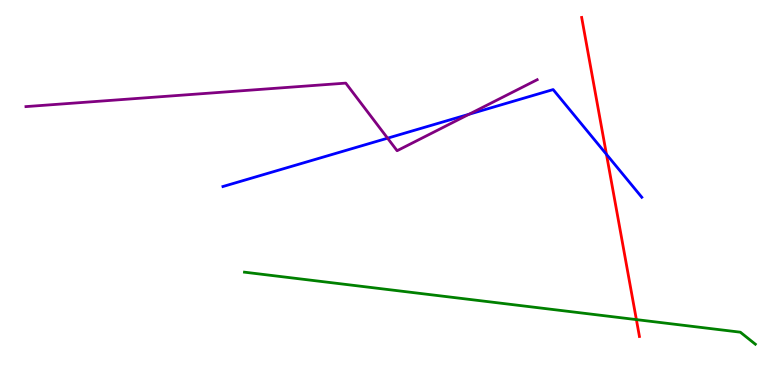[{'lines': ['blue', 'red'], 'intersections': [{'x': 7.83, 'y': 5.99}]}, {'lines': ['green', 'red'], 'intersections': [{'x': 8.21, 'y': 1.7}]}, {'lines': ['purple', 'red'], 'intersections': []}, {'lines': ['blue', 'green'], 'intersections': []}, {'lines': ['blue', 'purple'], 'intersections': [{'x': 5.0, 'y': 6.41}, {'x': 6.05, 'y': 7.03}]}, {'lines': ['green', 'purple'], 'intersections': []}]